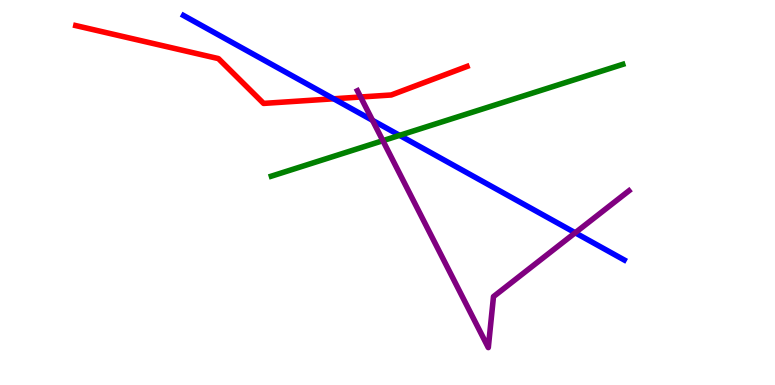[{'lines': ['blue', 'red'], 'intersections': [{'x': 4.31, 'y': 7.43}]}, {'lines': ['green', 'red'], 'intersections': []}, {'lines': ['purple', 'red'], 'intersections': [{'x': 4.65, 'y': 7.48}]}, {'lines': ['blue', 'green'], 'intersections': [{'x': 5.16, 'y': 6.48}]}, {'lines': ['blue', 'purple'], 'intersections': [{'x': 4.81, 'y': 6.87}, {'x': 7.42, 'y': 3.95}]}, {'lines': ['green', 'purple'], 'intersections': [{'x': 4.94, 'y': 6.35}]}]